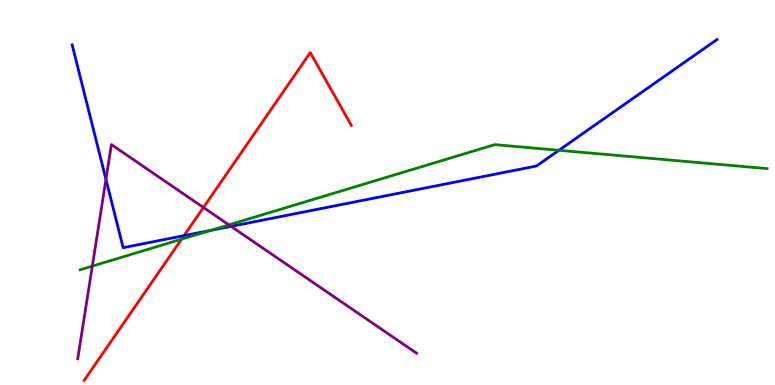[{'lines': ['blue', 'red'], 'intersections': [{'x': 2.37, 'y': 3.88}]}, {'lines': ['green', 'red'], 'intersections': [{'x': 2.34, 'y': 3.79}]}, {'lines': ['purple', 'red'], 'intersections': [{'x': 2.63, 'y': 4.61}]}, {'lines': ['blue', 'green'], 'intersections': [{'x': 2.72, 'y': 4.02}, {'x': 7.21, 'y': 6.1}]}, {'lines': ['blue', 'purple'], 'intersections': [{'x': 1.37, 'y': 5.34}, {'x': 2.98, 'y': 4.12}]}, {'lines': ['green', 'purple'], 'intersections': [{'x': 1.19, 'y': 3.09}, {'x': 2.95, 'y': 4.16}]}]